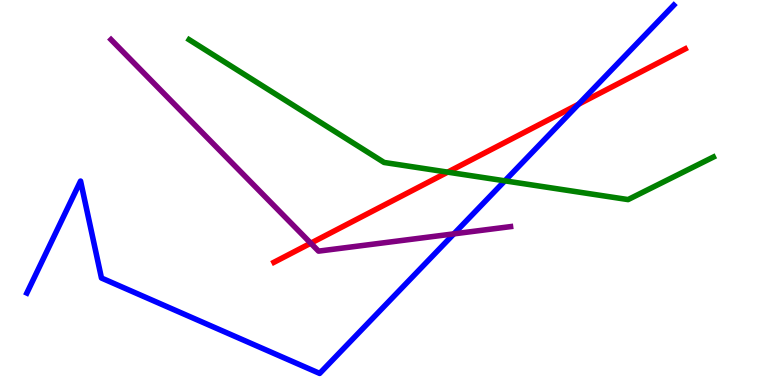[{'lines': ['blue', 'red'], 'intersections': [{'x': 7.46, 'y': 7.29}]}, {'lines': ['green', 'red'], 'intersections': [{'x': 5.78, 'y': 5.53}]}, {'lines': ['purple', 'red'], 'intersections': [{'x': 4.01, 'y': 3.68}]}, {'lines': ['blue', 'green'], 'intersections': [{'x': 6.51, 'y': 5.3}]}, {'lines': ['blue', 'purple'], 'intersections': [{'x': 5.86, 'y': 3.93}]}, {'lines': ['green', 'purple'], 'intersections': []}]